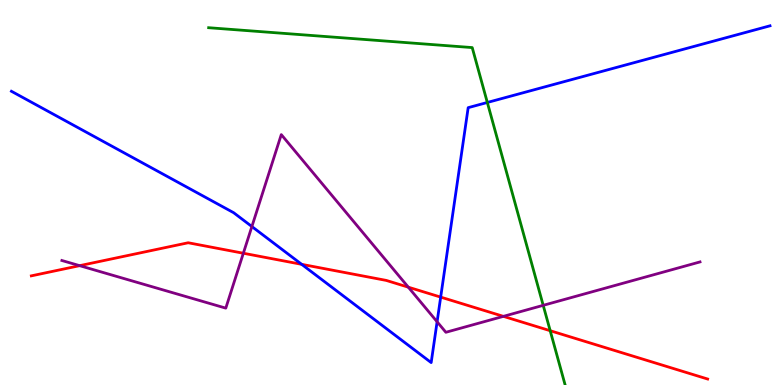[{'lines': ['blue', 'red'], 'intersections': [{'x': 3.89, 'y': 3.13}, {'x': 5.69, 'y': 2.28}]}, {'lines': ['green', 'red'], 'intersections': [{'x': 7.1, 'y': 1.41}]}, {'lines': ['purple', 'red'], 'intersections': [{'x': 1.03, 'y': 3.1}, {'x': 3.14, 'y': 3.42}, {'x': 5.27, 'y': 2.54}, {'x': 6.5, 'y': 1.78}]}, {'lines': ['blue', 'green'], 'intersections': [{'x': 6.29, 'y': 7.34}]}, {'lines': ['blue', 'purple'], 'intersections': [{'x': 3.25, 'y': 4.12}, {'x': 5.64, 'y': 1.64}]}, {'lines': ['green', 'purple'], 'intersections': [{'x': 7.01, 'y': 2.07}]}]